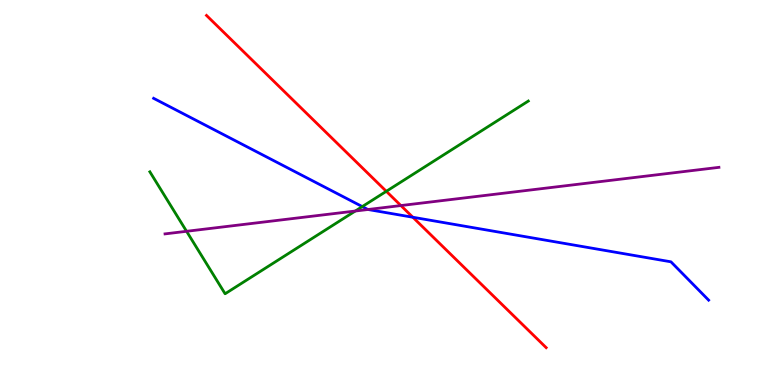[{'lines': ['blue', 'red'], 'intersections': [{'x': 5.33, 'y': 4.36}]}, {'lines': ['green', 'red'], 'intersections': [{'x': 4.98, 'y': 5.03}]}, {'lines': ['purple', 'red'], 'intersections': [{'x': 5.17, 'y': 4.66}]}, {'lines': ['blue', 'green'], 'intersections': [{'x': 4.67, 'y': 4.63}]}, {'lines': ['blue', 'purple'], 'intersections': [{'x': 4.75, 'y': 4.56}]}, {'lines': ['green', 'purple'], 'intersections': [{'x': 2.41, 'y': 3.99}, {'x': 4.58, 'y': 4.52}]}]